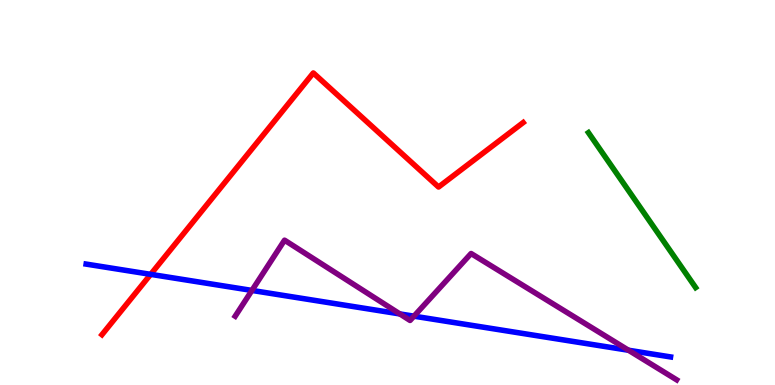[{'lines': ['blue', 'red'], 'intersections': [{'x': 1.94, 'y': 2.87}]}, {'lines': ['green', 'red'], 'intersections': []}, {'lines': ['purple', 'red'], 'intersections': []}, {'lines': ['blue', 'green'], 'intersections': []}, {'lines': ['blue', 'purple'], 'intersections': [{'x': 3.25, 'y': 2.46}, {'x': 5.16, 'y': 1.85}, {'x': 5.34, 'y': 1.79}, {'x': 8.11, 'y': 0.903}]}, {'lines': ['green', 'purple'], 'intersections': []}]